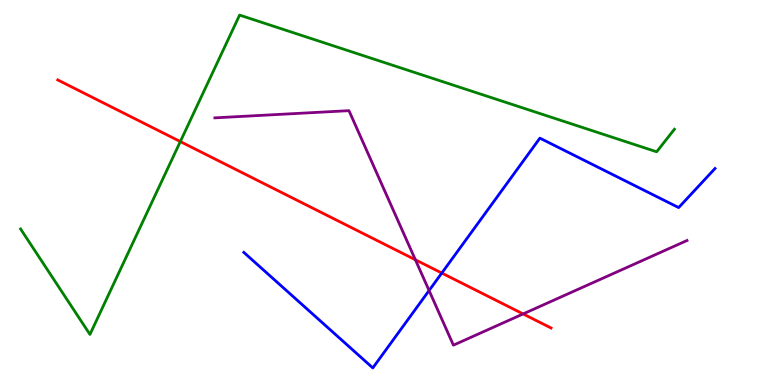[{'lines': ['blue', 'red'], 'intersections': [{'x': 5.7, 'y': 2.91}]}, {'lines': ['green', 'red'], 'intersections': [{'x': 2.33, 'y': 6.32}]}, {'lines': ['purple', 'red'], 'intersections': [{'x': 5.36, 'y': 3.25}, {'x': 6.75, 'y': 1.85}]}, {'lines': ['blue', 'green'], 'intersections': []}, {'lines': ['blue', 'purple'], 'intersections': [{'x': 5.54, 'y': 2.45}]}, {'lines': ['green', 'purple'], 'intersections': []}]